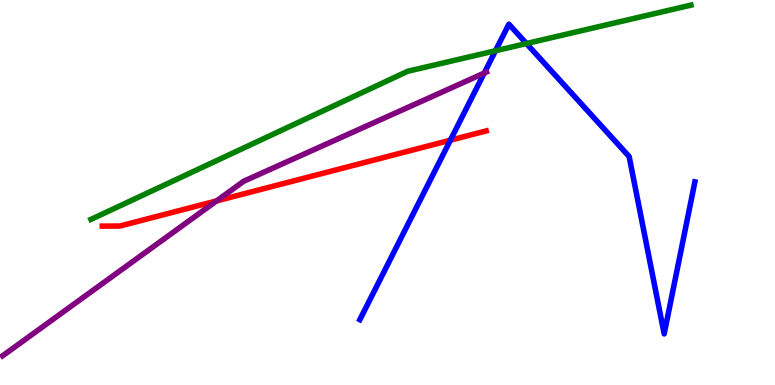[{'lines': ['blue', 'red'], 'intersections': [{'x': 5.81, 'y': 6.36}]}, {'lines': ['green', 'red'], 'intersections': []}, {'lines': ['purple', 'red'], 'intersections': [{'x': 2.79, 'y': 4.78}]}, {'lines': ['blue', 'green'], 'intersections': [{'x': 6.39, 'y': 8.68}, {'x': 6.79, 'y': 8.87}]}, {'lines': ['blue', 'purple'], 'intersections': [{'x': 6.25, 'y': 8.1}]}, {'lines': ['green', 'purple'], 'intersections': []}]